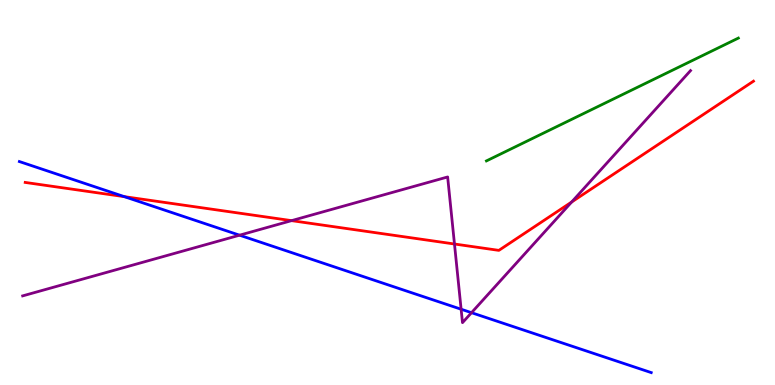[{'lines': ['blue', 'red'], 'intersections': [{'x': 1.6, 'y': 4.89}]}, {'lines': ['green', 'red'], 'intersections': []}, {'lines': ['purple', 'red'], 'intersections': [{'x': 3.76, 'y': 4.27}, {'x': 5.86, 'y': 3.66}, {'x': 7.38, 'y': 4.75}]}, {'lines': ['blue', 'green'], 'intersections': []}, {'lines': ['blue', 'purple'], 'intersections': [{'x': 3.09, 'y': 3.89}, {'x': 5.95, 'y': 1.97}, {'x': 6.08, 'y': 1.88}]}, {'lines': ['green', 'purple'], 'intersections': []}]